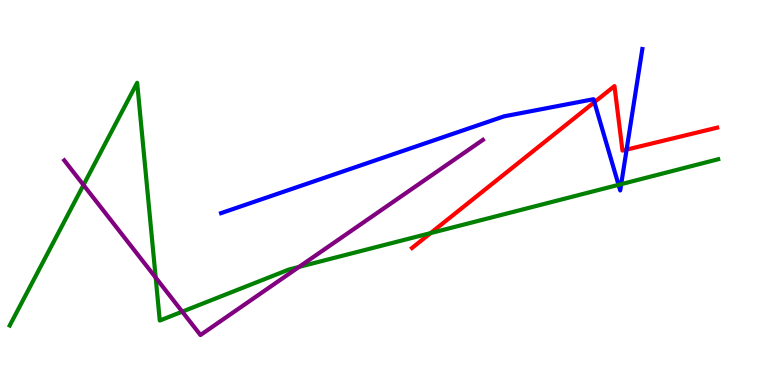[{'lines': ['blue', 'red'], 'intersections': [{'x': 7.67, 'y': 7.35}, {'x': 8.09, 'y': 6.11}]}, {'lines': ['green', 'red'], 'intersections': [{'x': 5.56, 'y': 3.95}]}, {'lines': ['purple', 'red'], 'intersections': []}, {'lines': ['blue', 'green'], 'intersections': [{'x': 7.98, 'y': 5.2}, {'x': 8.02, 'y': 5.22}]}, {'lines': ['blue', 'purple'], 'intersections': []}, {'lines': ['green', 'purple'], 'intersections': [{'x': 1.08, 'y': 5.19}, {'x': 2.01, 'y': 2.79}, {'x': 2.35, 'y': 1.9}, {'x': 3.86, 'y': 3.07}]}]